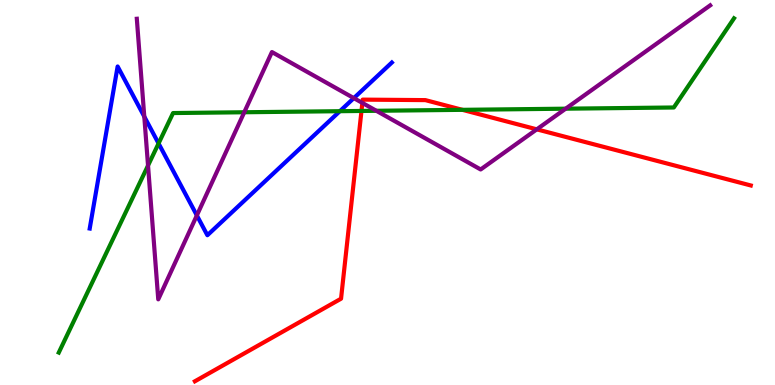[{'lines': ['blue', 'red'], 'intersections': []}, {'lines': ['green', 'red'], 'intersections': [{'x': 4.66, 'y': 7.12}, {'x': 5.97, 'y': 7.15}]}, {'lines': ['purple', 'red'], 'intersections': [{'x': 4.68, 'y': 7.33}, {'x': 6.93, 'y': 6.64}]}, {'lines': ['blue', 'green'], 'intersections': [{'x': 2.05, 'y': 6.27}, {'x': 4.39, 'y': 7.11}]}, {'lines': ['blue', 'purple'], 'intersections': [{'x': 1.86, 'y': 6.97}, {'x': 2.54, 'y': 4.4}, {'x': 4.57, 'y': 7.45}]}, {'lines': ['green', 'purple'], 'intersections': [{'x': 1.91, 'y': 5.7}, {'x': 3.15, 'y': 7.08}, {'x': 4.86, 'y': 7.12}, {'x': 7.3, 'y': 7.18}]}]